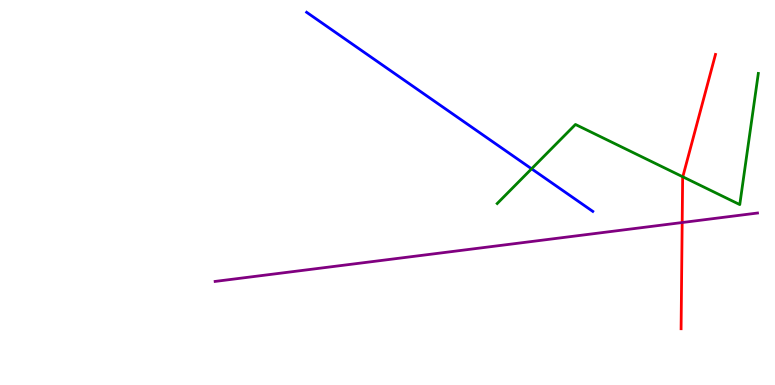[{'lines': ['blue', 'red'], 'intersections': []}, {'lines': ['green', 'red'], 'intersections': [{'x': 8.81, 'y': 5.41}]}, {'lines': ['purple', 'red'], 'intersections': [{'x': 8.8, 'y': 4.22}]}, {'lines': ['blue', 'green'], 'intersections': [{'x': 6.86, 'y': 5.62}]}, {'lines': ['blue', 'purple'], 'intersections': []}, {'lines': ['green', 'purple'], 'intersections': []}]